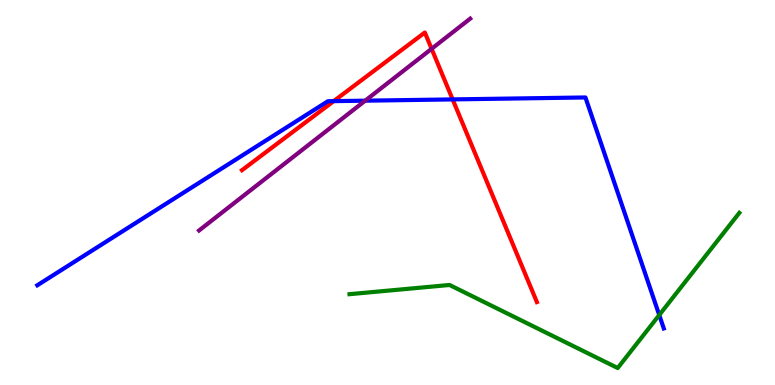[{'lines': ['blue', 'red'], 'intersections': [{'x': 4.31, 'y': 7.37}, {'x': 5.84, 'y': 7.42}]}, {'lines': ['green', 'red'], 'intersections': []}, {'lines': ['purple', 'red'], 'intersections': [{'x': 5.57, 'y': 8.73}]}, {'lines': ['blue', 'green'], 'intersections': [{'x': 8.51, 'y': 1.82}]}, {'lines': ['blue', 'purple'], 'intersections': [{'x': 4.71, 'y': 7.38}]}, {'lines': ['green', 'purple'], 'intersections': []}]